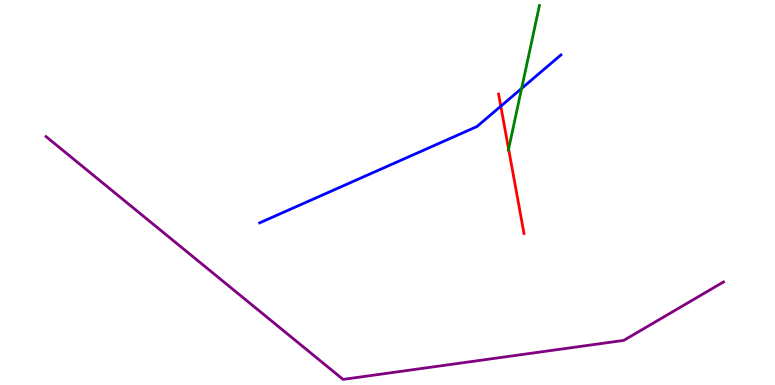[{'lines': ['blue', 'red'], 'intersections': [{'x': 6.46, 'y': 7.24}]}, {'lines': ['green', 'red'], 'intersections': [{'x': 6.56, 'y': 6.13}]}, {'lines': ['purple', 'red'], 'intersections': []}, {'lines': ['blue', 'green'], 'intersections': [{'x': 6.73, 'y': 7.7}]}, {'lines': ['blue', 'purple'], 'intersections': []}, {'lines': ['green', 'purple'], 'intersections': []}]